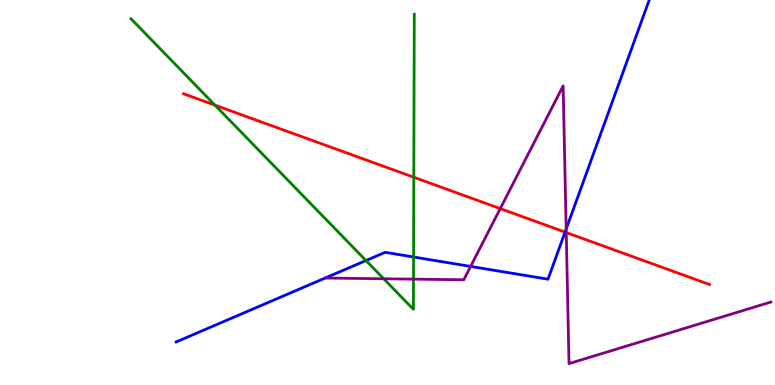[{'lines': ['blue', 'red'], 'intersections': [{'x': 7.29, 'y': 3.97}]}, {'lines': ['green', 'red'], 'intersections': [{'x': 2.77, 'y': 7.27}, {'x': 5.34, 'y': 5.4}]}, {'lines': ['purple', 'red'], 'intersections': [{'x': 6.45, 'y': 4.58}, {'x': 7.31, 'y': 3.96}]}, {'lines': ['blue', 'green'], 'intersections': [{'x': 4.72, 'y': 3.23}, {'x': 5.34, 'y': 3.32}]}, {'lines': ['blue', 'purple'], 'intersections': [{'x': 6.07, 'y': 3.08}, {'x': 7.31, 'y': 4.05}]}, {'lines': ['green', 'purple'], 'intersections': [{'x': 4.95, 'y': 2.76}, {'x': 5.34, 'y': 2.75}]}]